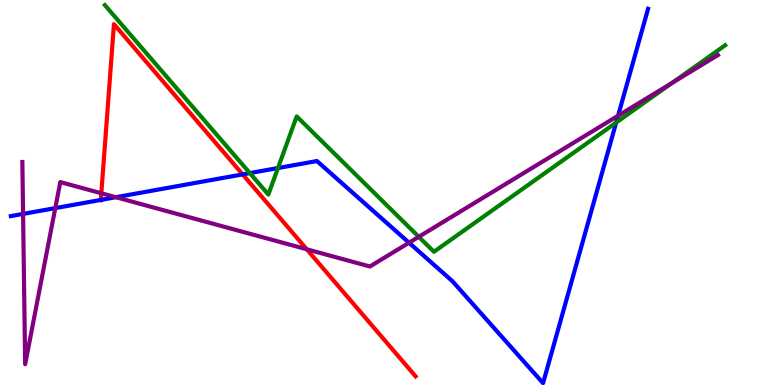[{'lines': ['blue', 'red'], 'intersections': [{'x': 1.3, 'y': 4.81}, {'x': 3.13, 'y': 5.47}]}, {'lines': ['green', 'red'], 'intersections': []}, {'lines': ['purple', 'red'], 'intersections': [{'x': 1.31, 'y': 4.98}, {'x': 3.96, 'y': 3.53}]}, {'lines': ['blue', 'green'], 'intersections': [{'x': 3.22, 'y': 5.5}, {'x': 3.59, 'y': 5.64}, {'x': 7.95, 'y': 6.82}]}, {'lines': ['blue', 'purple'], 'intersections': [{'x': 0.298, 'y': 4.44}, {'x': 0.713, 'y': 4.59}, {'x': 1.49, 'y': 4.88}, {'x': 5.28, 'y': 3.7}, {'x': 7.98, 'y': 6.99}]}, {'lines': ['green', 'purple'], 'intersections': [{'x': 5.4, 'y': 3.85}, {'x': 8.67, 'y': 7.85}]}]